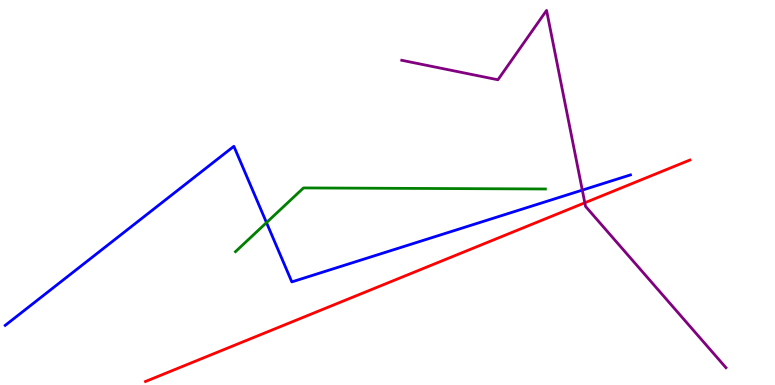[{'lines': ['blue', 'red'], 'intersections': []}, {'lines': ['green', 'red'], 'intersections': []}, {'lines': ['purple', 'red'], 'intersections': [{'x': 7.55, 'y': 4.73}]}, {'lines': ['blue', 'green'], 'intersections': [{'x': 3.44, 'y': 4.22}]}, {'lines': ['blue', 'purple'], 'intersections': [{'x': 7.51, 'y': 5.06}]}, {'lines': ['green', 'purple'], 'intersections': []}]